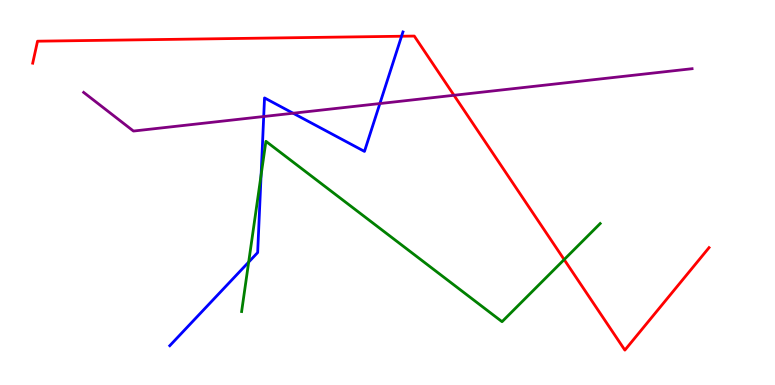[{'lines': ['blue', 'red'], 'intersections': [{'x': 5.18, 'y': 9.06}]}, {'lines': ['green', 'red'], 'intersections': [{'x': 7.28, 'y': 3.26}]}, {'lines': ['purple', 'red'], 'intersections': [{'x': 5.86, 'y': 7.53}]}, {'lines': ['blue', 'green'], 'intersections': [{'x': 3.21, 'y': 3.19}, {'x': 3.37, 'y': 5.45}]}, {'lines': ['blue', 'purple'], 'intersections': [{'x': 3.4, 'y': 6.97}, {'x': 3.78, 'y': 7.06}, {'x': 4.9, 'y': 7.31}]}, {'lines': ['green', 'purple'], 'intersections': []}]